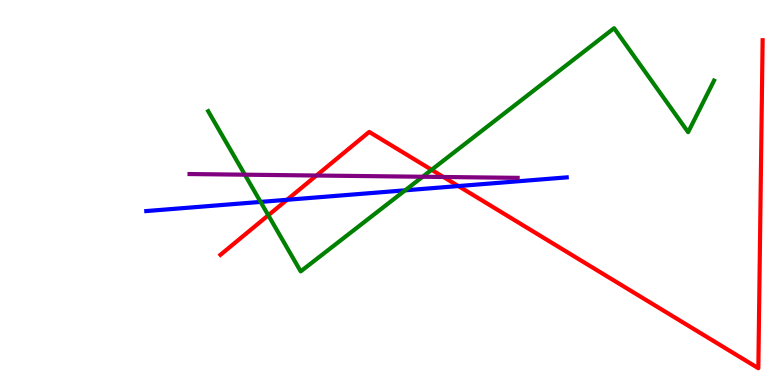[{'lines': ['blue', 'red'], 'intersections': [{'x': 3.7, 'y': 4.81}, {'x': 5.91, 'y': 5.17}]}, {'lines': ['green', 'red'], 'intersections': [{'x': 3.46, 'y': 4.41}, {'x': 5.57, 'y': 5.59}]}, {'lines': ['purple', 'red'], 'intersections': [{'x': 4.08, 'y': 5.44}, {'x': 5.72, 'y': 5.4}]}, {'lines': ['blue', 'green'], 'intersections': [{'x': 3.36, 'y': 4.76}, {'x': 5.23, 'y': 5.06}]}, {'lines': ['blue', 'purple'], 'intersections': []}, {'lines': ['green', 'purple'], 'intersections': [{'x': 3.16, 'y': 5.46}, {'x': 5.45, 'y': 5.41}]}]